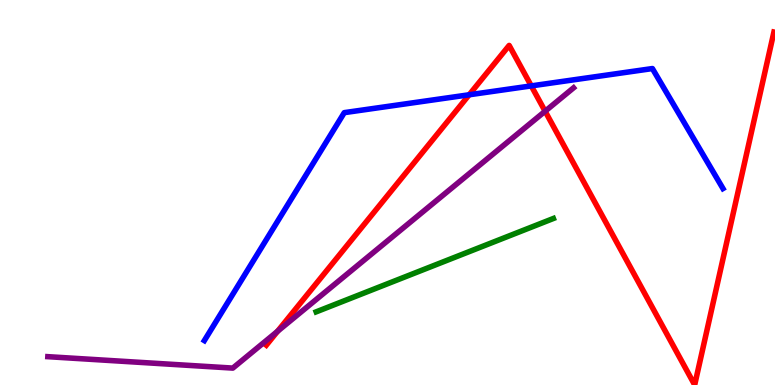[{'lines': ['blue', 'red'], 'intersections': [{'x': 6.05, 'y': 7.54}, {'x': 6.86, 'y': 7.77}]}, {'lines': ['green', 'red'], 'intersections': []}, {'lines': ['purple', 'red'], 'intersections': [{'x': 3.58, 'y': 1.39}, {'x': 7.03, 'y': 7.11}]}, {'lines': ['blue', 'green'], 'intersections': []}, {'lines': ['blue', 'purple'], 'intersections': []}, {'lines': ['green', 'purple'], 'intersections': []}]